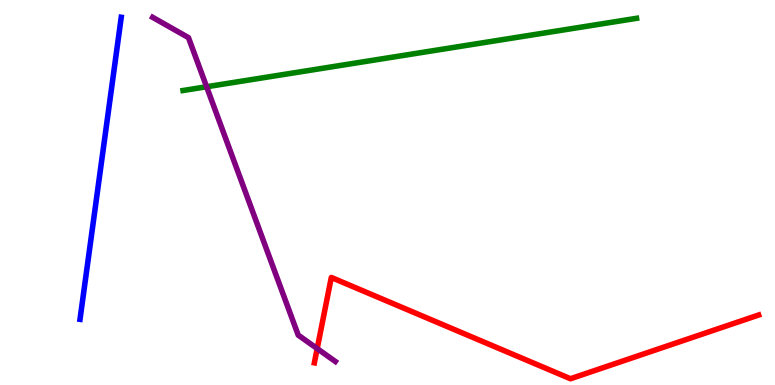[{'lines': ['blue', 'red'], 'intersections': []}, {'lines': ['green', 'red'], 'intersections': []}, {'lines': ['purple', 'red'], 'intersections': [{'x': 4.09, 'y': 0.945}]}, {'lines': ['blue', 'green'], 'intersections': []}, {'lines': ['blue', 'purple'], 'intersections': []}, {'lines': ['green', 'purple'], 'intersections': [{'x': 2.67, 'y': 7.75}]}]